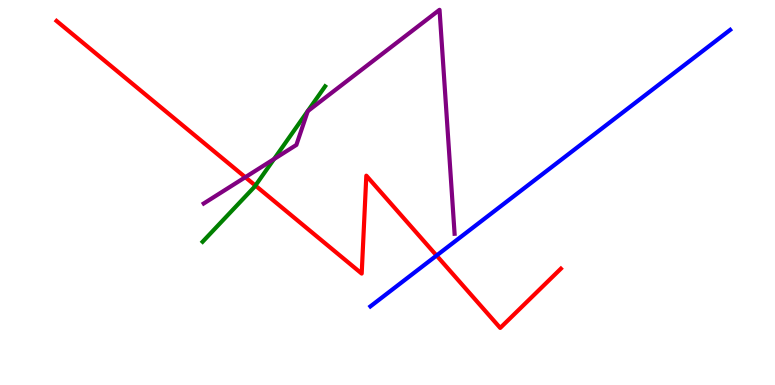[{'lines': ['blue', 'red'], 'intersections': [{'x': 5.63, 'y': 3.36}]}, {'lines': ['green', 'red'], 'intersections': [{'x': 3.3, 'y': 5.18}]}, {'lines': ['purple', 'red'], 'intersections': [{'x': 3.17, 'y': 5.4}]}, {'lines': ['blue', 'green'], 'intersections': []}, {'lines': ['blue', 'purple'], 'intersections': []}, {'lines': ['green', 'purple'], 'intersections': [{'x': 3.54, 'y': 5.87}]}]